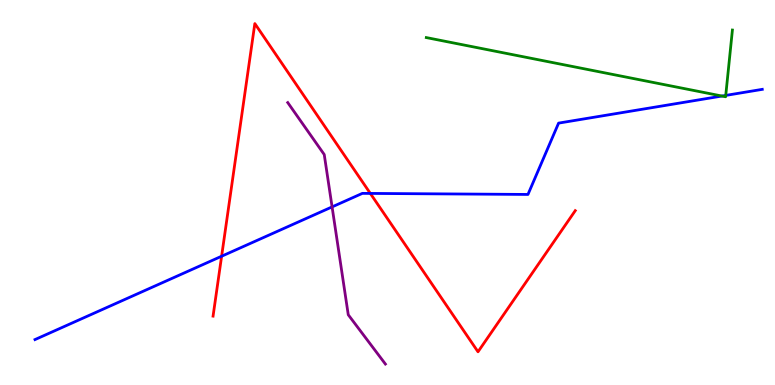[{'lines': ['blue', 'red'], 'intersections': [{'x': 2.86, 'y': 3.34}, {'x': 4.78, 'y': 4.98}]}, {'lines': ['green', 'red'], 'intersections': []}, {'lines': ['purple', 'red'], 'intersections': []}, {'lines': ['blue', 'green'], 'intersections': [{'x': 9.32, 'y': 7.51}, {'x': 9.36, 'y': 7.52}]}, {'lines': ['blue', 'purple'], 'intersections': [{'x': 4.29, 'y': 4.63}]}, {'lines': ['green', 'purple'], 'intersections': []}]